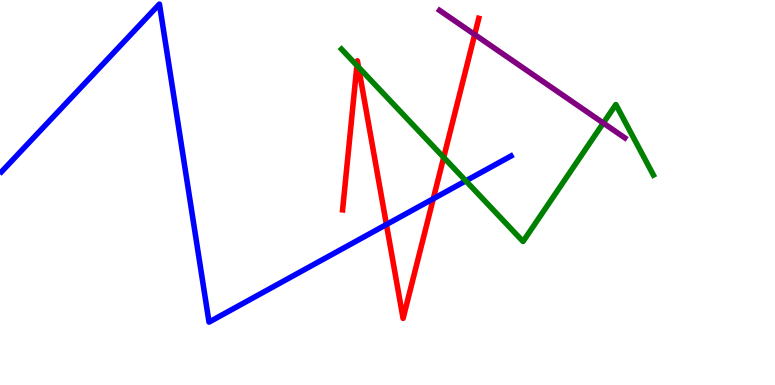[{'lines': ['blue', 'red'], 'intersections': [{'x': 4.99, 'y': 4.17}, {'x': 5.59, 'y': 4.84}]}, {'lines': ['green', 'red'], 'intersections': [{'x': 4.61, 'y': 8.3}, {'x': 4.63, 'y': 8.26}, {'x': 5.73, 'y': 5.91}]}, {'lines': ['purple', 'red'], 'intersections': [{'x': 6.13, 'y': 9.1}]}, {'lines': ['blue', 'green'], 'intersections': [{'x': 6.01, 'y': 5.3}]}, {'lines': ['blue', 'purple'], 'intersections': []}, {'lines': ['green', 'purple'], 'intersections': [{'x': 7.78, 'y': 6.8}]}]